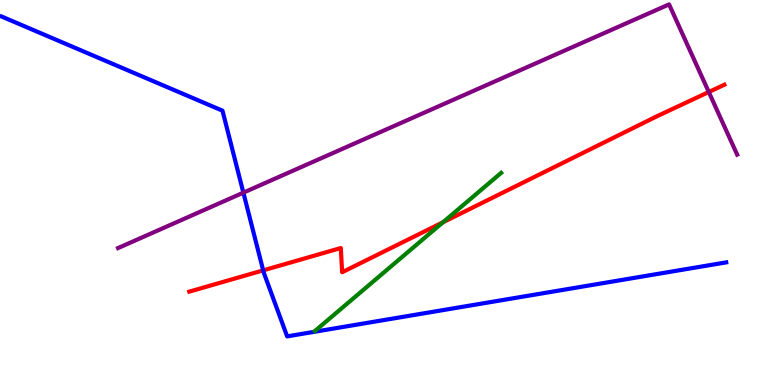[{'lines': ['blue', 'red'], 'intersections': [{'x': 3.4, 'y': 2.98}]}, {'lines': ['green', 'red'], 'intersections': [{'x': 5.72, 'y': 4.23}]}, {'lines': ['purple', 'red'], 'intersections': [{'x': 9.15, 'y': 7.61}]}, {'lines': ['blue', 'green'], 'intersections': []}, {'lines': ['blue', 'purple'], 'intersections': [{'x': 3.14, 'y': 5.0}]}, {'lines': ['green', 'purple'], 'intersections': []}]